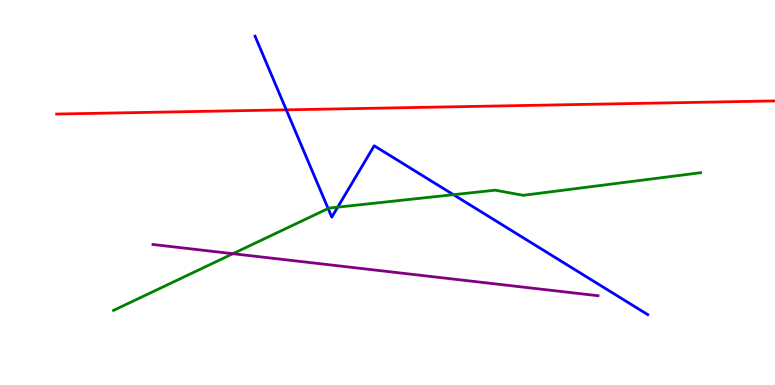[{'lines': ['blue', 'red'], 'intersections': [{'x': 3.69, 'y': 7.15}]}, {'lines': ['green', 'red'], 'intersections': []}, {'lines': ['purple', 'red'], 'intersections': []}, {'lines': ['blue', 'green'], 'intersections': [{'x': 4.23, 'y': 4.58}, {'x': 4.36, 'y': 4.62}, {'x': 5.85, 'y': 4.94}]}, {'lines': ['blue', 'purple'], 'intersections': []}, {'lines': ['green', 'purple'], 'intersections': [{'x': 3.01, 'y': 3.41}]}]